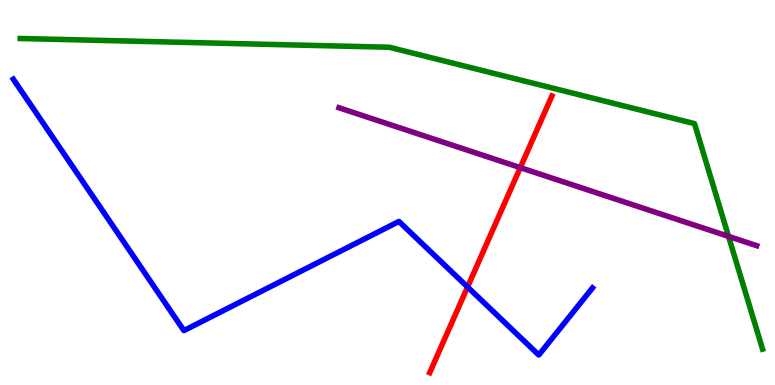[{'lines': ['blue', 'red'], 'intersections': [{'x': 6.03, 'y': 2.55}]}, {'lines': ['green', 'red'], 'intersections': []}, {'lines': ['purple', 'red'], 'intersections': [{'x': 6.71, 'y': 5.65}]}, {'lines': ['blue', 'green'], 'intersections': []}, {'lines': ['blue', 'purple'], 'intersections': []}, {'lines': ['green', 'purple'], 'intersections': [{'x': 9.4, 'y': 3.86}]}]